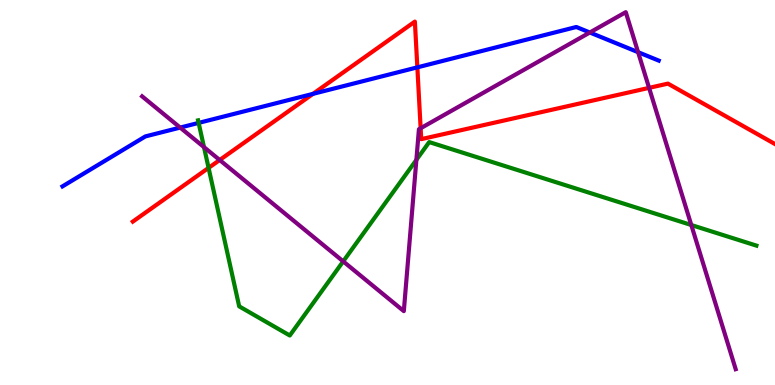[{'lines': ['blue', 'red'], 'intersections': [{'x': 4.04, 'y': 7.56}, {'x': 5.39, 'y': 8.25}]}, {'lines': ['green', 'red'], 'intersections': [{'x': 2.69, 'y': 5.64}]}, {'lines': ['purple', 'red'], 'intersections': [{'x': 2.83, 'y': 5.84}, {'x': 5.43, 'y': 6.67}, {'x': 8.38, 'y': 7.72}]}, {'lines': ['blue', 'green'], 'intersections': [{'x': 2.56, 'y': 6.81}]}, {'lines': ['blue', 'purple'], 'intersections': [{'x': 2.32, 'y': 6.69}, {'x': 7.61, 'y': 9.16}, {'x': 8.23, 'y': 8.64}]}, {'lines': ['green', 'purple'], 'intersections': [{'x': 2.63, 'y': 6.18}, {'x': 4.43, 'y': 3.21}, {'x': 5.37, 'y': 5.85}, {'x': 8.92, 'y': 4.16}]}]